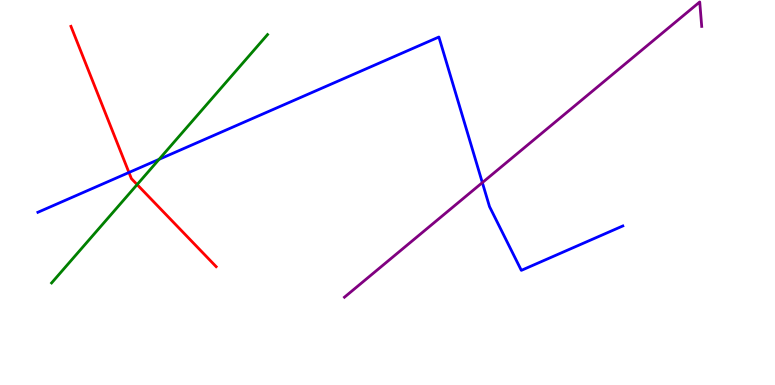[{'lines': ['blue', 'red'], 'intersections': [{'x': 1.66, 'y': 5.52}]}, {'lines': ['green', 'red'], 'intersections': [{'x': 1.77, 'y': 5.21}]}, {'lines': ['purple', 'red'], 'intersections': []}, {'lines': ['blue', 'green'], 'intersections': [{'x': 2.05, 'y': 5.86}]}, {'lines': ['blue', 'purple'], 'intersections': [{'x': 6.22, 'y': 5.26}]}, {'lines': ['green', 'purple'], 'intersections': []}]